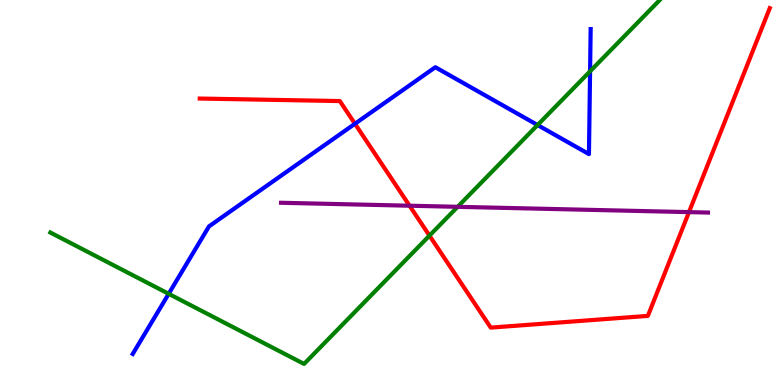[{'lines': ['blue', 'red'], 'intersections': [{'x': 4.58, 'y': 6.79}]}, {'lines': ['green', 'red'], 'intersections': [{'x': 5.54, 'y': 3.88}]}, {'lines': ['purple', 'red'], 'intersections': [{'x': 5.28, 'y': 4.66}, {'x': 8.89, 'y': 4.49}]}, {'lines': ['blue', 'green'], 'intersections': [{'x': 2.18, 'y': 2.37}, {'x': 6.94, 'y': 6.75}, {'x': 7.61, 'y': 8.15}]}, {'lines': ['blue', 'purple'], 'intersections': []}, {'lines': ['green', 'purple'], 'intersections': [{'x': 5.9, 'y': 4.63}]}]